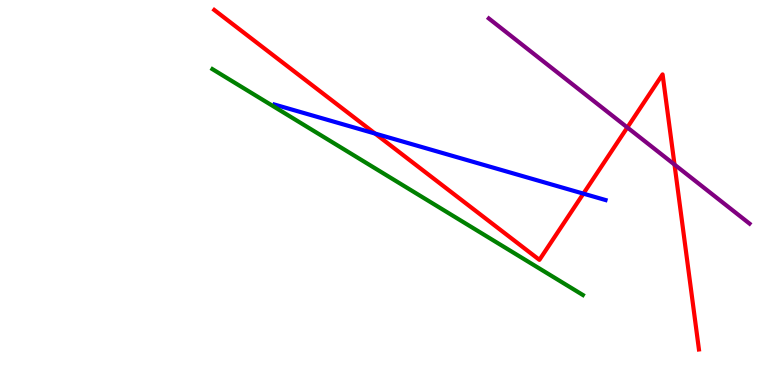[{'lines': ['blue', 'red'], 'intersections': [{'x': 4.84, 'y': 6.53}, {'x': 7.53, 'y': 4.97}]}, {'lines': ['green', 'red'], 'intersections': []}, {'lines': ['purple', 'red'], 'intersections': [{'x': 8.09, 'y': 6.69}, {'x': 8.7, 'y': 5.73}]}, {'lines': ['blue', 'green'], 'intersections': []}, {'lines': ['blue', 'purple'], 'intersections': []}, {'lines': ['green', 'purple'], 'intersections': []}]